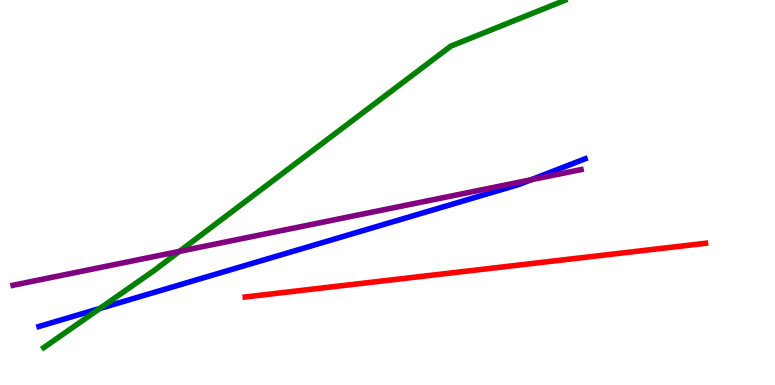[{'lines': ['blue', 'red'], 'intersections': []}, {'lines': ['green', 'red'], 'intersections': []}, {'lines': ['purple', 'red'], 'intersections': []}, {'lines': ['blue', 'green'], 'intersections': [{'x': 1.29, 'y': 1.99}]}, {'lines': ['blue', 'purple'], 'intersections': [{'x': 6.85, 'y': 5.33}]}, {'lines': ['green', 'purple'], 'intersections': [{'x': 2.32, 'y': 3.47}]}]